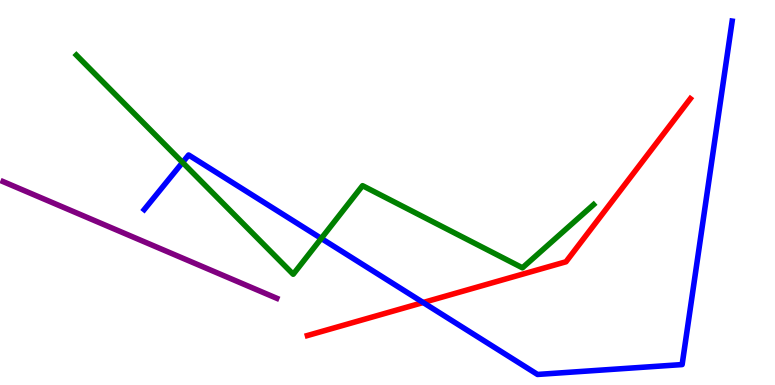[{'lines': ['blue', 'red'], 'intersections': [{'x': 5.46, 'y': 2.14}]}, {'lines': ['green', 'red'], 'intersections': []}, {'lines': ['purple', 'red'], 'intersections': []}, {'lines': ['blue', 'green'], 'intersections': [{'x': 2.36, 'y': 5.78}, {'x': 4.15, 'y': 3.81}]}, {'lines': ['blue', 'purple'], 'intersections': []}, {'lines': ['green', 'purple'], 'intersections': []}]